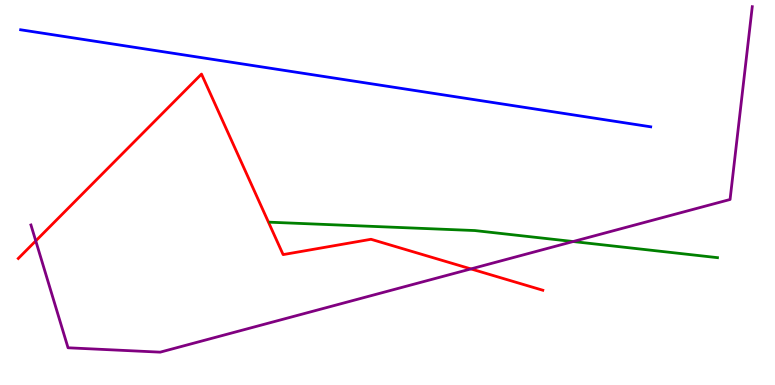[{'lines': ['blue', 'red'], 'intersections': []}, {'lines': ['green', 'red'], 'intersections': []}, {'lines': ['purple', 'red'], 'intersections': [{'x': 0.461, 'y': 3.74}, {'x': 6.08, 'y': 3.02}]}, {'lines': ['blue', 'green'], 'intersections': []}, {'lines': ['blue', 'purple'], 'intersections': []}, {'lines': ['green', 'purple'], 'intersections': [{'x': 7.4, 'y': 3.73}]}]